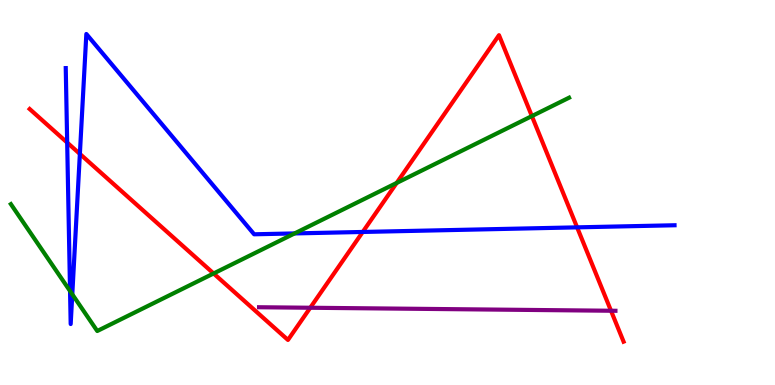[{'lines': ['blue', 'red'], 'intersections': [{'x': 0.867, 'y': 6.3}, {'x': 1.03, 'y': 6.0}, {'x': 4.68, 'y': 3.98}, {'x': 7.45, 'y': 4.09}]}, {'lines': ['green', 'red'], 'intersections': [{'x': 2.76, 'y': 2.9}, {'x': 5.12, 'y': 5.25}, {'x': 6.86, 'y': 6.98}]}, {'lines': ['purple', 'red'], 'intersections': [{'x': 4.0, 'y': 2.01}, {'x': 7.88, 'y': 1.93}]}, {'lines': ['blue', 'green'], 'intersections': [{'x': 0.904, 'y': 2.44}, {'x': 0.933, 'y': 2.36}, {'x': 3.8, 'y': 3.94}]}, {'lines': ['blue', 'purple'], 'intersections': []}, {'lines': ['green', 'purple'], 'intersections': []}]